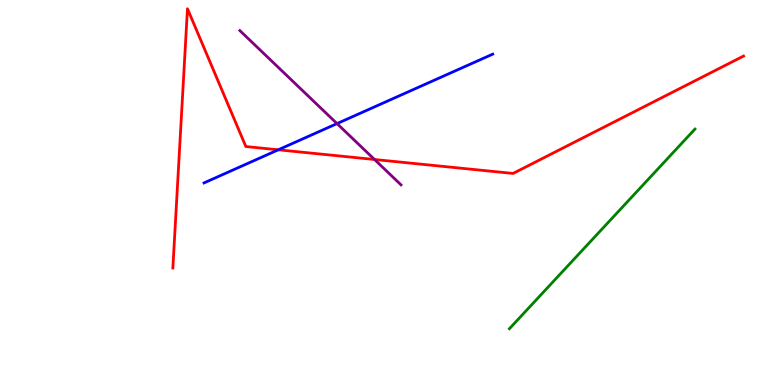[{'lines': ['blue', 'red'], 'intersections': [{'x': 3.59, 'y': 6.11}]}, {'lines': ['green', 'red'], 'intersections': []}, {'lines': ['purple', 'red'], 'intersections': [{'x': 4.83, 'y': 5.86}]}, {'lines': ['blue', 'green'], 'intersections': []}, {'lines': ['blue', 'purple'], 'intersections': [{'x': 4.35, 'y': 6.79}]}, {'lines': ['green', 'purple'], 'intersections': []}]